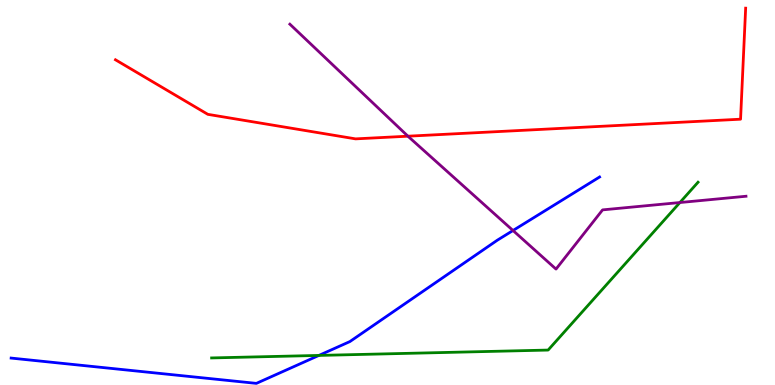[{'lines': ['blue', 'red'], 'intersections': []}, {'lines': ['green', 'red'], 'intersections': []}, {'lines': ['purple', 'red'], 'intersections': [{'x': 5.26, 'y': 6.46}]}, {'lines': ['blue', 'green'], 'intersections': [{'x': 4.11, 'y': 0.768}]}, {'lines': ['blue', 'purple'], 'intersections': [{'x': 6.62, 'y': 4.01}]}, {'lines': ['green', 'purple'], 'intersections': [{'x': 8.77, 'y': 4.74}]}]